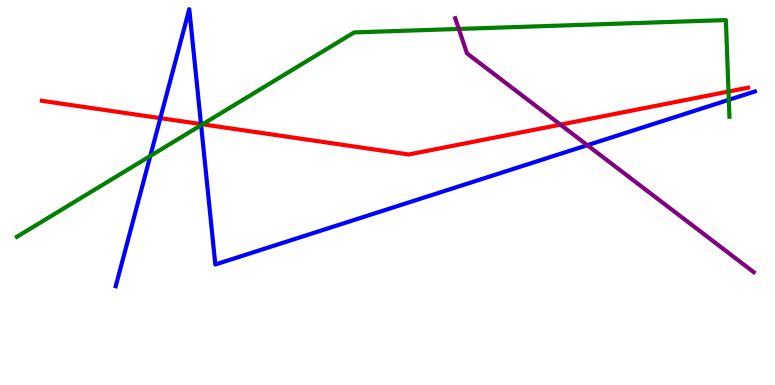[{'lines': ['blue', 'red'], 'intersections': [{'x': 2.07, 'y': 6.93}, {'x': 2.59, 'y': 6.78}]}, {'lines': ['green', 'red'], 'intersections': [{'x': 2.61, 'y': 6.77}, {'x': 9.4, 'y': 7.62}]}, {'lines': ['purple', 'red'], 'intersections': [{'x': 7.23, 'y': 6.76}]}, {'lines': ['blue', 'green'], 'intersections': [{'x': 1.94, 'y': 5.95}, {'x': 2.59, 'y': 6.75}, {'x': 9.4, 'y': 7.41}]}, {'lines': ['blue', 'purple'], 'intersections': [{'x': 7.58, 'y': 6.23}]}, {'lines': ['green', 'purple'], 'intersections': [{'x': 5.92, 'y': 9.25}]}]